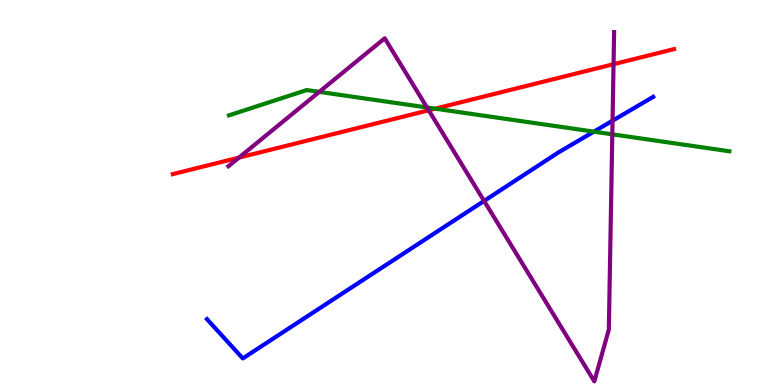[{'lines': ['blue', 'red'], 'intersections': []}, {'lines': ['green', 'red'], 'intersections': [{'x': 5.62, 'y': 7.18}]}, {'lines': ['purple', 'red'], 'intersections': [{'x': 3.08, 'y': 5.91}, {'x': 5.53, 'y': 7.14}, {'x': 7.92, 'y': 8.33}]}, {'lines': ['blue', 'green'], 'intersections': [{'x': 7.66, 'y': 6.58}]}, {'lines': ['blue', 'purple'], 'intersections': [{'x': 6.25, 'y': 4.78}, {'x': 7.9, 'y': 6.86}]}, {'lines': ['green', 'purple'], 'intersections': [{'x': 4.12, 'y': 7.61}, {'x': 5.51, 'y': 7.21}, {'x': 7.9, 'y': 6.51}]}]